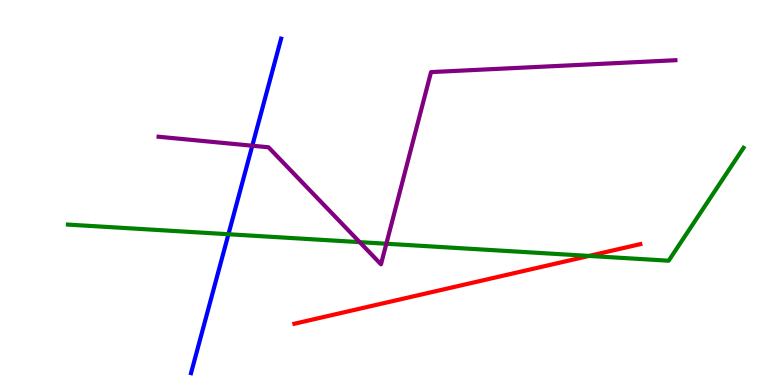[{'lines': ['blue', 'red'], 'intersections': []}, {'lines': ['green', 'red'], 'intersections': [{'x': 7.6, 'y': 3.35}]}, {'lines': ['purple', 'red'], 'intersections': []}, {'lines': ['blue', 'green'], 'intersections': [{'x': 2.95, 'y': 3.92}]}, {'lines': ['blue', 'purple'], 'intersections': [{'x': 3.26, 'y': 6.21}]}, {'lines': ['green', 'purple'], 'intersections': [{'x': 4.64, 'y': 3.71}, {'x': 4.98, 'y': 3.67}]}]